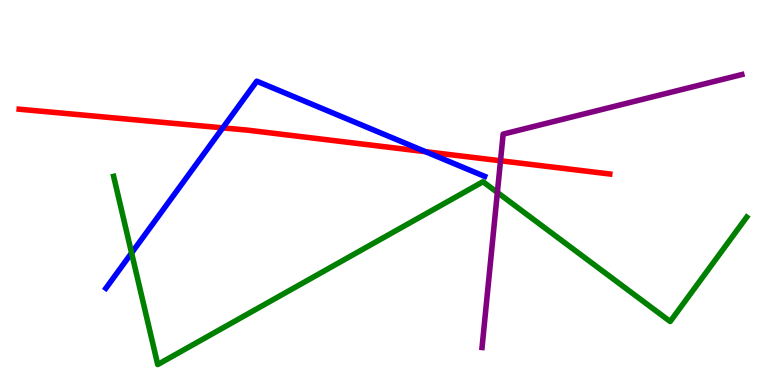[{'lines': ['blue', 'red'], 'intersections': [{'x': 2.87, 'y': 6.68}, {'x': 5.49, 'y': 6.06}]}, {'lines': ['green', 'red'], 'intersections': []}, {'lines': ['purple', 'red'], 'intersections': [{'x': 6.46, 'y': 5.82}]}, {'lines': ['blue', 'green'], 'intersections': [{'x': 1.7, 'y': 3.43}]}, {'lines': ['blue', 'purple'], 'intersections': []}, {'lines': ['green', 'purple'], 'intersections': [{'x': 6.42, 'y': 5.0}]}]